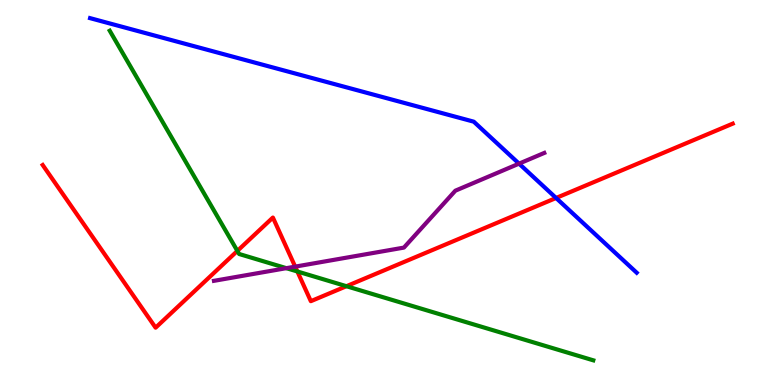[{'lines': ['blue', 'red'], 'intersections': [{'x': 7.18, 'y': 4.86}]}, {'lines': ['green', 'red'], 'intersections': [{'x': 3.06, 'y': 3.48}, {'x': 3.84, 'y': 2.95}, {'x': 4.47, 'y': 2.57}]}, {'lines': ['purple', 'red'], 'intersections': [{'x': 3.81, 'y': 3.07}]}, {'lines': ['blue', 'green'], 'intersections': []}, {'lines': ['blue', 'purple'], 'intersections': [{'x': 6.7, 'y': 5.75}]}, {'lines': ['green', 'purple'], 'intersections': [{'x': 3.69, 'y': 3.03}]}]